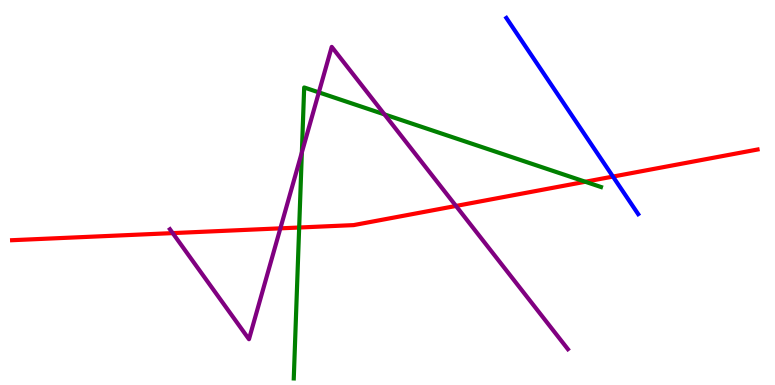[{'lines': ['blue', 'red'], 'intersections': [{'x': 7.91, 'y': 5.41}]}, {'lines': ['green', 'red'], 'intersections': [{'x': 3.86, 'y': 4.09}, {'x': 7.55, 'y': 5.28}]}, {'lines': ['purple', 'red'], 'intersections': [{'x': 2.23, 'y': 3.95}, {'x': 3.62, 'y': 4.07}, {'x': 5.88, 'y': 4.65}]}, {'lines': ['blue', 'green'], 'intersections': []}, {'lines': ['blue', 'purple'], 'intersections': []}, {'lines': ['green', 'purple'], 'intersections': [{'x': 3.89, 'y': 6.04}, {'x': 4.11, 'y': 7.6}, {'x': 4.96, 'y': 7.03}]}]